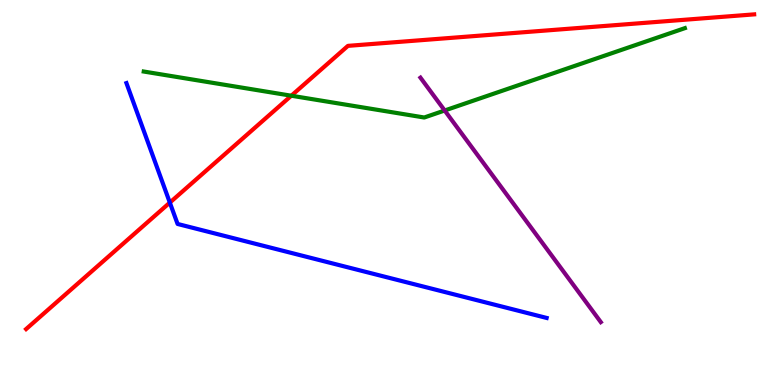[{'lines': ['blue', 'red'], 'intersections': [{'x': 2.19, 'y': 4.74}]}, {'lines': ['green', 'red'], 'intersections': [{'x': 3.76, 'y': 7.51}]}, {'lines': ['purple', 'red'], 'intersections': []}, {'lines': ['blue', 'green'], 'intersections': []}, {'lines': ['blue', 'purple'], 'intersections': []}, {'lines': ['green', 'purple'], 'intersections': [{'x': 5.74, 'y': 7.13}]}]